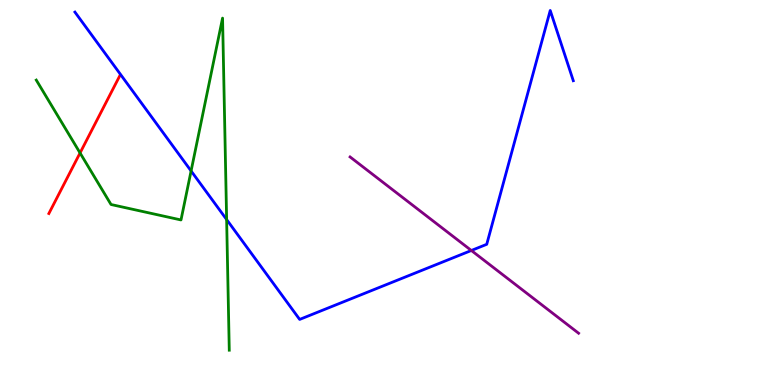[{'lines': ['blue', 'red'], 'intersections': []}, {'lines': ['green', 'red'], 'intersections': [{'x': 1.03, 'y': 6.03}]}, {'lines': ['purple', 'red'], 'intersections': []}, {'lines': ['blue', 'green'], 'intersections': [{'x': 2.47, 'y': 5.56}, {'x': 2.92, 'y': 4.3}]}, {'lines': ['blue', 'purple'], 'intersections': [{'x': 6.08, 'y': 3.49}]}, {'lines': ['green', 'purple'], 'intersections': []}]